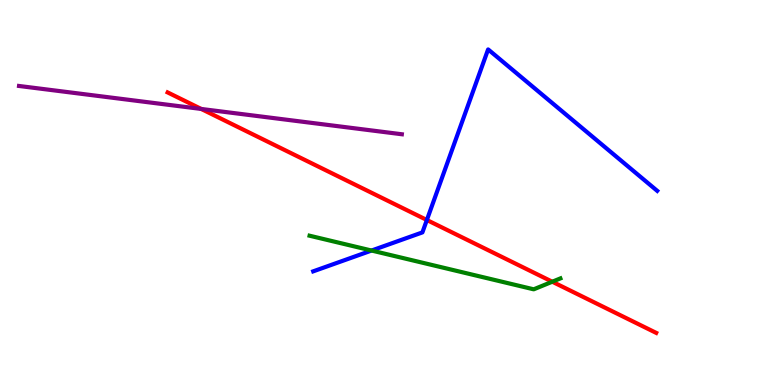[{'lines': ['blue', 'red'], 'intersections': [{'x': 5.51, 'y': 4.29}]}, {'lines': ['green', 'red'], 'intersections': [{'x': 7.13, 'y': 2.68}]}, {'lines': ['purple', 'red'], 'intersections': [{'x': 2.6, 'y': 7.17}]}, {'lines': ['blue', 'green'], 'intersections': [{'x': 4.79, 'y': 3.49}]}, {'lines': ['blue', 'purple'], 'intersections': []}, {'lines': ['green', 'purple'], 'intersections': []}]